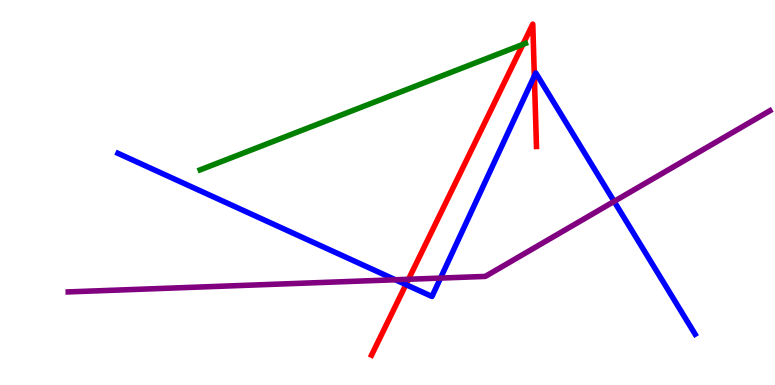[{'lines': ['blue', 'red'], 'intersections': [{'x': 5.24, 'y': 2.61}, {'x': 6.89, 'y': 8.03}]}, {'lines': ['green', 'red'], 'intersections': [{'x': 6.75, 'y': 8.85}]}, {'lines': ['purple', 'red'], 'intersections': [{'x': 5.27, 'y': 2.75}]}, {'lines': ['blue', 'green'], 'intersections': []}, {'lines': ['blue', 'purple'], 'intersections': [{'x': 5.1, 'y': 2.73}, {'x': 5.68, 'y': 2.78}, {'x': 7.92, 'y': 4.77}]}, {'lines': ['green', 'purple'], 'intersections': []}]